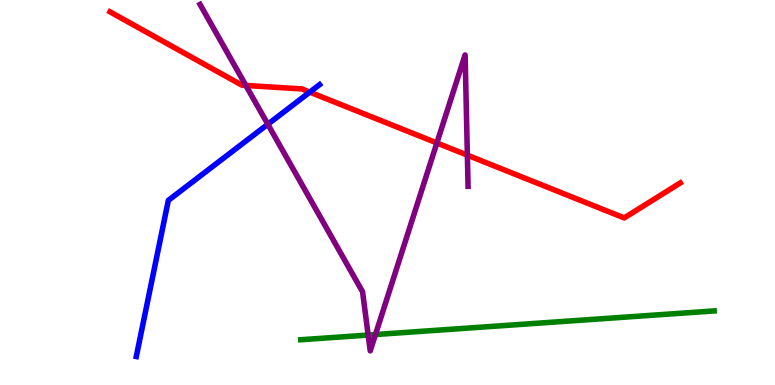[{'lines': ['blue', 'red'], 'intersections': [{'x': 4.0, 'y': 7.61}]}, {'lines': ['green', 'red'], 'intersections': []}, {'lines': ['purple', 'red'], 'intersections': [{'x': 3.17, 'y': 7.78}, {'x': 5.64, 'y': 6.29}, {'x': 6.03, 'y': 5.97}]}, {'lines': ['blue', 'green'], 'intersections': []}, {'lines': ['blue', 'purple'], 'intersections': [{'x': 3.46, 'y': 6.77}]}, {'lines': ['green', 'purple'], 'intersections': [{'x': 4.75, 'y': 1.3}, {'x': 4.84, 'y': 1.31}]}]